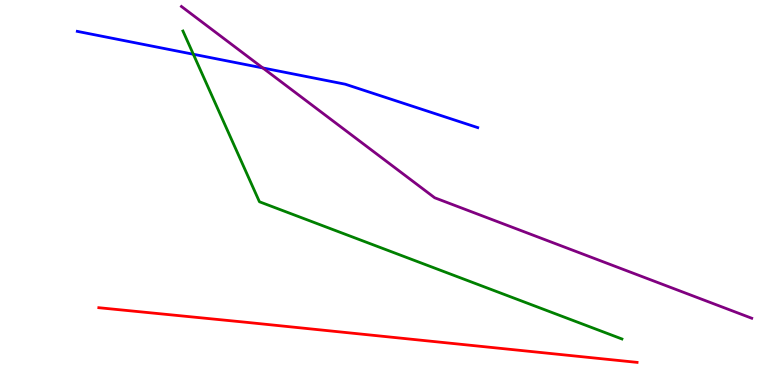[{'lines': ['blue', 'red'], 'intersections': []}, {'lines': ['green', 'red'], 'intersections': []}, {'lines': ['purple', 'red'], 'intersections': []}, {'lines': ['blue', 'green'], 'intersections': [{'x': 2.49, 'y': 8.59}]}, {'lines': ['blue', 'purple'], 'intersections': [{'x': 3.39, 'y': 8.24}]}, {'lines': ['green', 'purple'], 'intersections': []}]